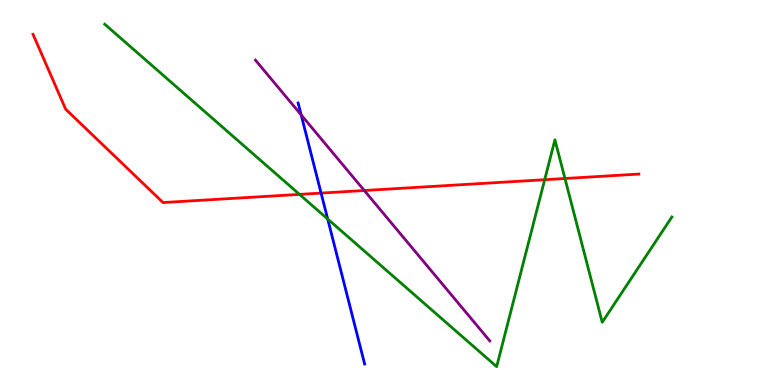[{'lines': ['blue', 'red'], 'intersections': [{'x': 4.14, 'y': 4.98}]}, {'lines': ['green', 'red'], 'intersections': [{'x': 3.86, 'y': 4.95}, {'x': 7.03, 'y': 5.33}, {'x': 7.29, 'y': 5.36}]}, {'lines': ['purple', 'red'], 'intersections': [{'x': 4.7, 'y': 5.05}]}, {'lines': ['blue', 'green'], 'intersections': [{'x': 4.23, 'y': 4.31}]}, {'lines': ['blue', 'purple'], 'intersections': [{'x': 3.89, 'y': 7.02}]}, {'lines': ['green', 'purple'], 'intersections': []}]